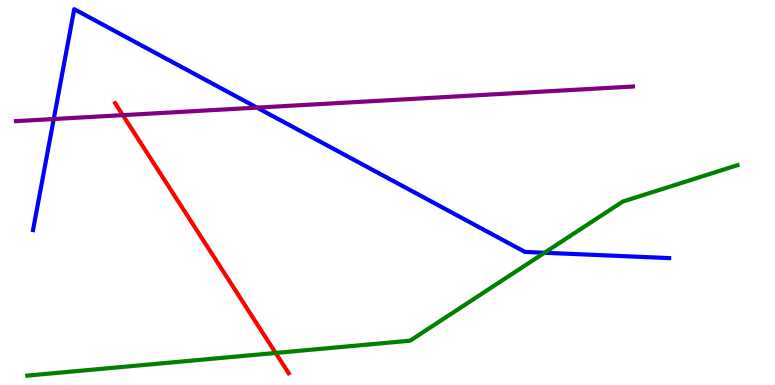[{'lines': ['blue', 'red'], 'intersections': []}, {'lines': ['green', 'red'], 'intersections': [{'x': 3.56, 'y': 0.832}]}, {'lines': ['purple', 'red'], 'intersections': [{'x': 1.58, 'y': 7.01}]}, {'lines': ['blue', 'green'], 'intersections': [{'x': 7.03, 'y': 3.43}]}, {'lines': ['blue', 'purple'], 'intersections': [{'x': 0.693, 'y': 6.91}, {'x': 3.32, 'y': 7.2}]}, {'lines': ['green', 'purple'], 'intersections': []}]